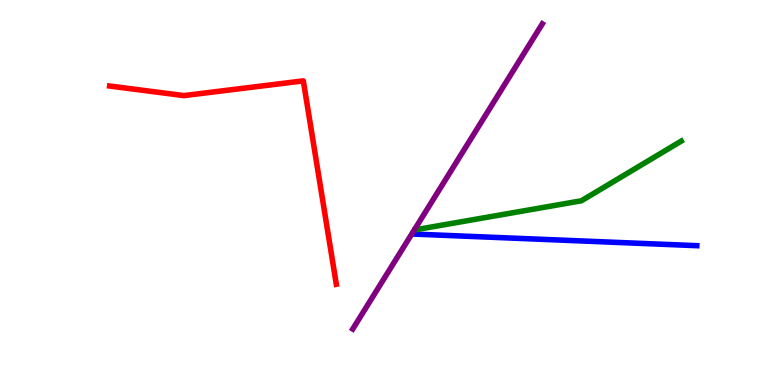[{'lines': ['blue', 'red'], 'intersections': []}, {'lines': ['green', 'red'], 'intersections': []}, {'lines': ['purple', 'red'], 'intersections': []}, {'lines': ['blue', 'green'], 'intersections': []}, {'lines': ['blue', 'purple'], 'intersections': []}, {'lines': ['green', 'purple'], 'intersections': []}]